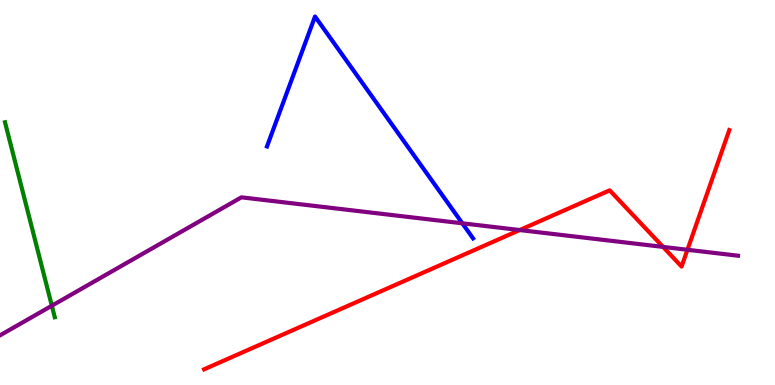[{'lines': ['blue', 'red'], 'intersections': []}, {'lines': ['green', 'red'], 'intersections': []}, {'lines': ['purple', 'red'], 'intersections': [{'x': 6.71, 'y': 4.02}, {'x': 8.56, 'y': 3.59}, {'x': 8.87, 'y': 3.51}]}, {'lines': ['blue', 'green'], 'intersections': []}, {'lines': ['blue', 'purple'], 'intersections': [{'x': 5.97, 'y': 4.2}]}, {'lines': ['green', 'purple'], 'intersections': [{'x': 0.669, 'y': 2.06}]}]